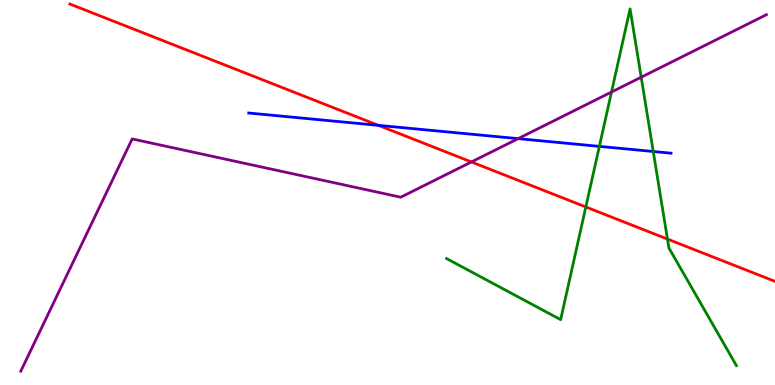[{'lines': ['blue', 'red'], 'intersections': [{'x': 4.88, 'y': 6.74}]}, {'lines': ['green', 'red'], 'intersections': [{'x': 7.56, 'y': 4.62}, {'x': 8.61, 'y': 3.79}]}, {'lines': ['purple', 'red'], 'intersections': [{'x': 6.08, 'y': 5.79}]}, {'lines': ['blue', 'green'], 'intersections': [{'x': 7.73, 'y': 6.2}, {'x': 8.43, 'y': 6.06}]}, {'lines': ['blue', 'purple'], 'intersections': [{'x': 6.69, 'y': 6.4}]}, {'lines': ['green', 'purple'], 'intersections': [{'x': 7.89, 'y': 7.61}, {'x': 8.27, 'y': 7.99}]}]